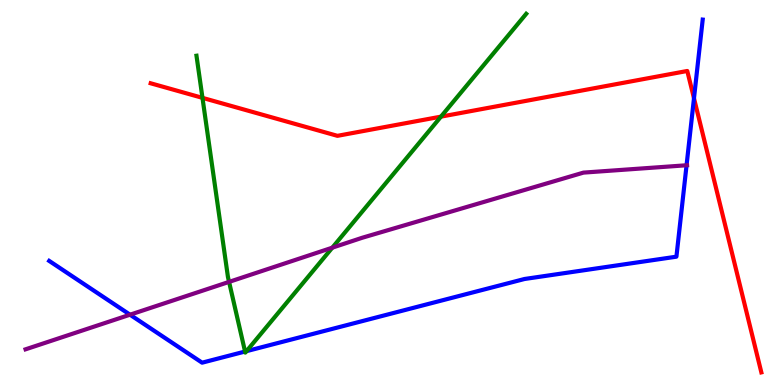[{'lines': ['blue', 'red'], 'intersections': [{'x': 8.95, 'y': 7.45}]}, {'lines': ['green', 'red'], 'intersections': [{'x': 2.61, 'y': 7.46}, {'x': 5.69, 'y': 6.97}]}, {'lines': ['purple', 'red'], 'intersections': []}, {'lines': ['blue', 'green'], 'intersections': [{'x': 3.16, 'y': 0.869}, {'x': 3.18, 'y': 0.879}]}, {'lines': ['blue', 'purple'], 'intersections': [{'x': 1.68, 'y': 1.83}, {'x': 8.86, 'y': 5.71}]}, {'lines': ['green', 'purple'], 'intersections': [{'x': 2.96, 'y': 2.68}, {'x': 4.29, 'y': 3.57}]}]